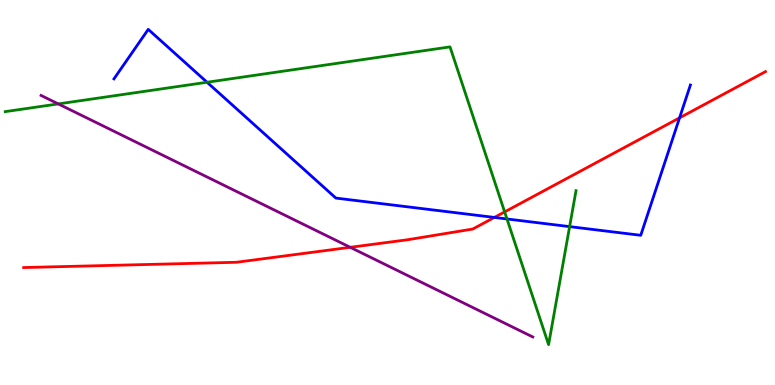[{'lines': ['blue', 'red'], 'intersections': [{'x': 6.38, 'y': 4.35}, {'x': 8.77, 'y': 6.94}]}, {'lines': ['green', 'red'], 'intersections': [{'x': 6.51, 'y': 4.5}]}, {'lines': ['purple', 'red'], 'intersections': [{'x': 4.52, 'y': 3.58}]}, {'lines': ['blue', 'green'], 'intersections': [{'x': 2.67, 'y': 7.86}, {'x': 6.54, 'y': 4.31}, {'x': 7.35, 'y': 4.11}]}, {'lines': ['blue', 'purple'], 'intersections': []}, {'lines': ['green', 'purple'], 'intersections': [{'x': 0.752, 'y': 7.3}]}]